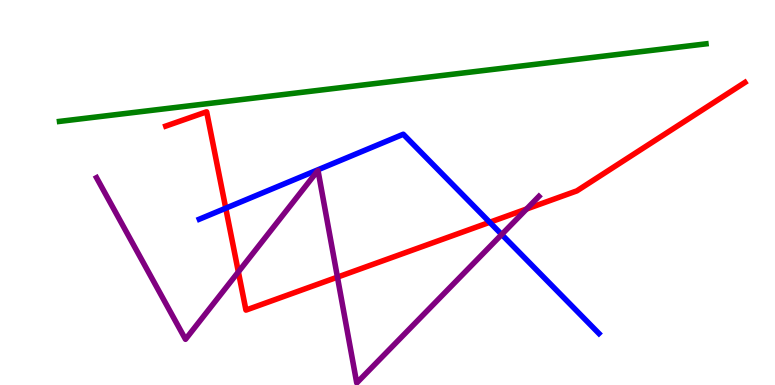[{'lines': ['blue', 'red'], 'intersections': [{'x': 2.91, 'y': 4.59}, {'x': 6.32, 'y': 4.23}]}, {'lines': ['green', 'red'], 'intersections': []}, {'lines': ['purple', 'red'], 'intersections': [{'x': 3.08, 'y': 2.94}, {'x': 4.35, 'y': 2.8}, {'x': 6.8, 'y': 4.57}]}, {'lines': ['blue', 'green'], 'intersections': []}, {'lines': ['blue', 'purple'], 'intersections': [{'x': 6.47, 'y': 3.91}]}, {'lines': ['green', 'purple'], 'intersections': []}]